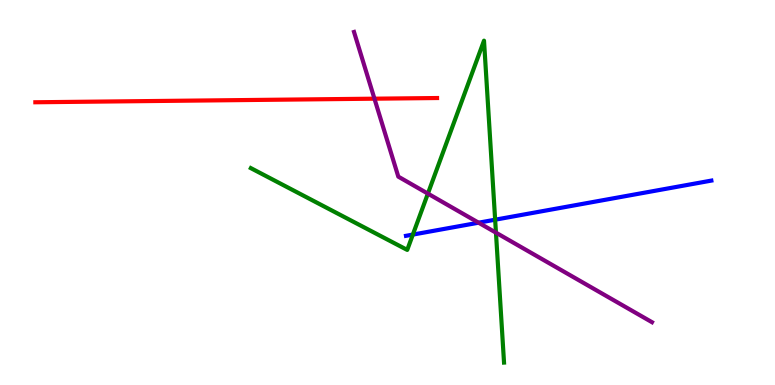[{'lines': ['blue', 'red'], 'intersections': []}, {'lines': ['green', 'red'], 'intersections': []}, {'lines': ['purple', 'red'], 'intersections': [{'x': 4.83, 'y': 7.44}]}, {'lines': ['blue', 'green'], 'intersections': [{'x': 5.33, 'y': 3.91}, {'x': 6.39, 'y': 4.29}]}, {'lines': ['blue', 'purple'], 'intersections': [{'x': 6.18, 'y': 4.22}]}, {'lines': ['green', 'purple'], 'intersections': [{'x': 5.52, 'y': 4.97}, {'x': 6.4, 'y': 3.96}]}]